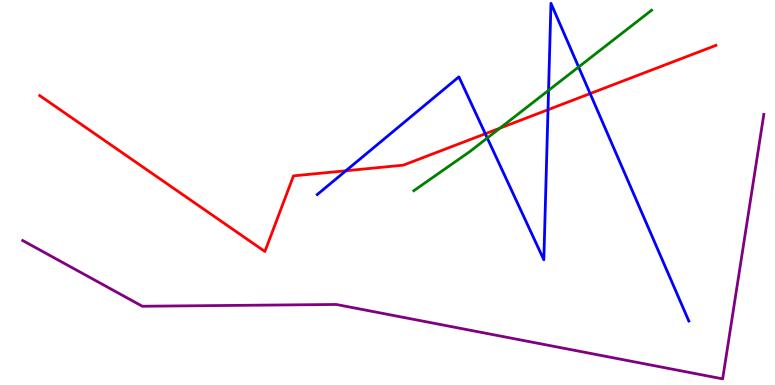[{'lines': ['blue', 'red'], 'intersections': [{'x': 4.46, 'y': 5.56}, {'x': 6.26, 'y': 6.53}, {'x': 7.07, 'y': 7.15}, {'x': 7.61, 'y': 7.57}]}, {'lines': ['green', 'red'], 'intersections': [{'x': 6.45, 'y': 6.67}]}, {'lines': ['purple', 'red'], 'intersections': []}, {'lines': ['blue', 'green'], 'intersections': [{'x': 6.29, 'y': 6.42}, {'x': 7.08, 'y': 7.65}, {'x': 7.47, 'y': 8.26}]}, {'lines': ['blue', 'purple'], 'intersections': []}, {'lines': ['green', 'purple'], 'intersections': []}]